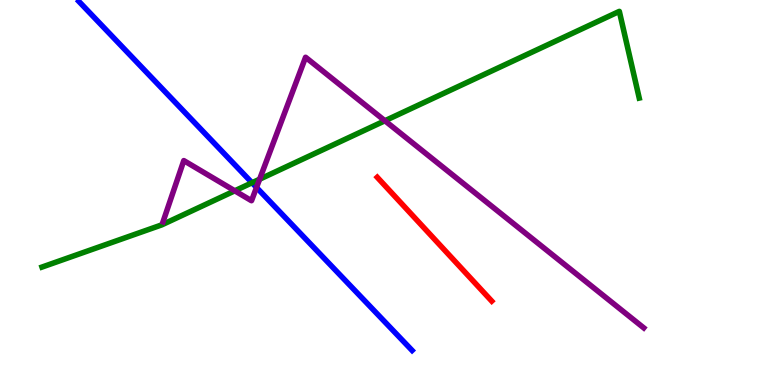[{'lines': ['blue', 'red'], 'intersections': []}, {'lines': ['green', 'red'], 'intersections': []}, {'lines': ['purple', 'red'], 'intersections': []}, {'lines': ['blue', 'green'], 'intersections': [{'x': 3.25, 'y': 5.25}]}, {'lines': ['blue', 'purple'], 'intersections': [{'x': 3.31, 'y': 5.13}]}, {'lines': ['green', 'purple'], 'intersections': [{'x': 3.03, 'y': 5.04}, {'x': 3.35, 'y': 5.34}, {'x': 4.97, 'y': 6.86}]}]